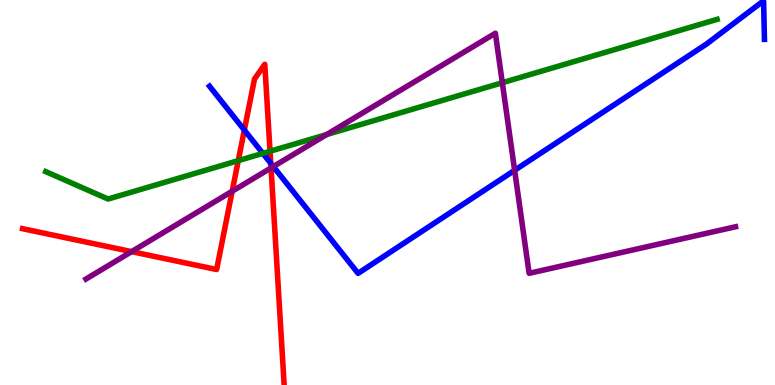[{'lines': ['blue', 'red'], 'intersections': [{'x': 3.15, 'y': 6.62}, {'x': 3.49, 'y': 5.76}]}, {'lines': ['green', 'red'], 'intersections': [{'x': 3.07, 'y': 5.83}, {'x': 3.48, 'y': 6.07}]}, {'lines': ['purple', 'red'], 'intersections': [{'x': 1.7, 'y': 3.46}, {'x': 3.0, 'y': 5.03}, {'x': 3.5, 'y': 5.64}]}, {'lines': ['blue', 'green'], 'intersections': [{'x': 3.39, 'y': 6.02}]}, {'lines': ['blue', 'purple'], 'intersections': [{'x': 3.53, 'y': 5.67}, {'x': 6.64, 'y': 5.58}]}, {'lines': ['green', 'purple'], 'intersections': [{'x': 4.21, 'y': 6.5}, {'x': 6.48, 'y': 7.85}]}]